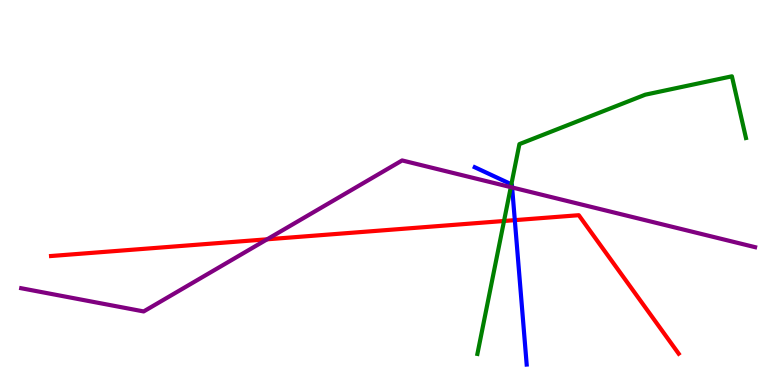[{'lines': ['blue', 'red'], 'intersections': [{'x': 6.64, 'y': 4.28}]}, {'lines': ['green', 'red'], 'intersections': [{'x': 6.5, 'y': 4.26}]}, {'lines': ['purple', 'red'], 'intersections': [{'x': 3.45, 'y': 3.78}]}, {'lines': ['blue', 'green'], 'intersections': [{'x': 6.6, 'y': 5.21}]}, {'lines': ['blue', 'purple'], 'intersections': [{'x': 6.61, 'y': 5.13}]}, {'lines': ['green', 'purple'], 'intersections': [{'x': 6.59, 'y': 5.14}]}]